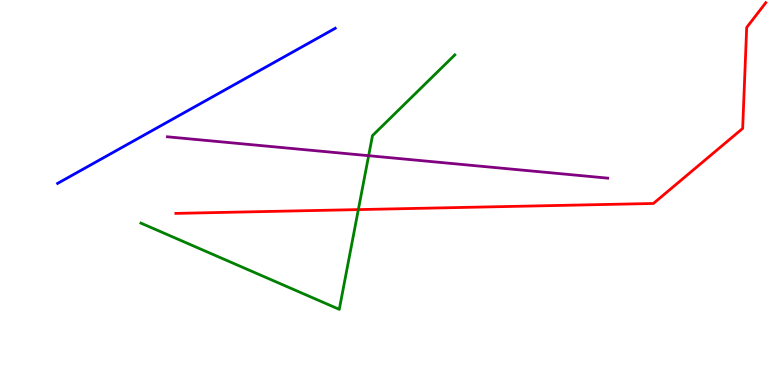[{'lines': ['blue', 'red'], 'intersections': []}, {'lines': ['green', 'red'], 'intersections': [{'x': 4.62, 'y': 4.56}]}, {'lines': ['purple', 'red'], 'intersections': []}, {'lines': ['blue', 'green'], 'intersections': []}, {'lines': ['blue', 'purple'], 'intersections': []}, {'lines': ['green', 'purple'], 'intersections': [{'x': 4.76, 'y': 5.96}]}]